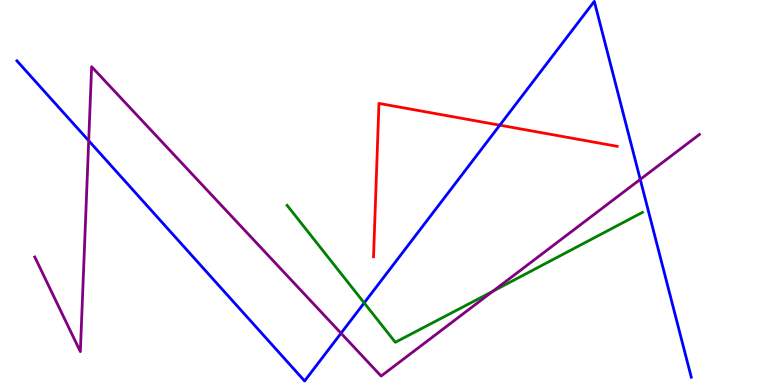[{'lines': ['blue', 'red'], 'intersections': [{'x': 6.45, 'y': 6.75}]}, {'lines': ['green', 'red'], 'intersections': []}, {'lines': ['purple', 'red'], 'intersections': []}, {'lines': ['blue', 'green'], 'intersections': [{'x': 4.7, 'y': 2.13}]}, {'lines': ['blue', 'purple'], 'intersections': [{'x': 1.14, 'y': 6.34}, {'x': 4.4, 'y': 1.34}, {'x': 8.26, 'y': 5.34}]}, {'lines': ['green', 'purple'], 'intersections': [{'x': 6.36, 'y': 2.44}]}]